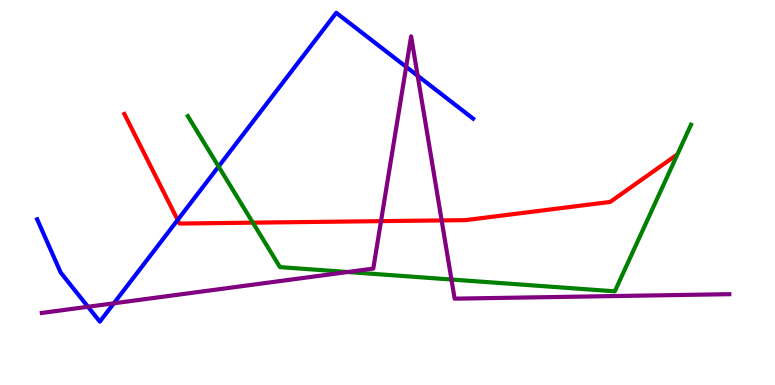[{'lines': ['blue', 'red'], 'intersections': [{'x': 2.29, 'y': 4.29}]}, {'lines': ['green', 'red'], 'intersections': [{'x': 3.26, 'y': 4.22}]}, {'lines': ['purple', 'red'], 'intersections': [{'x': 4.92, 'y': 4.26}, {'x': 5.7, 'y': 4.27}]}, {'lines': ['blue', 'green'], 'intersections': [{'x': 2.82, 'y': 5.67}]}, {'lines': ['blue', 'purple'], 'intersections': [{'x': 1.14, 'y': 2.03}, {'x': 1.47, 'y': 2.12}, {'x': 5.24, 'y': 8.26}, {'x': 5.39, 'y': 8.03}]}, {'lines': ['green', 'purple'], 'intersections': [{'x': 4.49, 'y': 2.93}, {'x': 5.83, 'y': 2.74}]}]